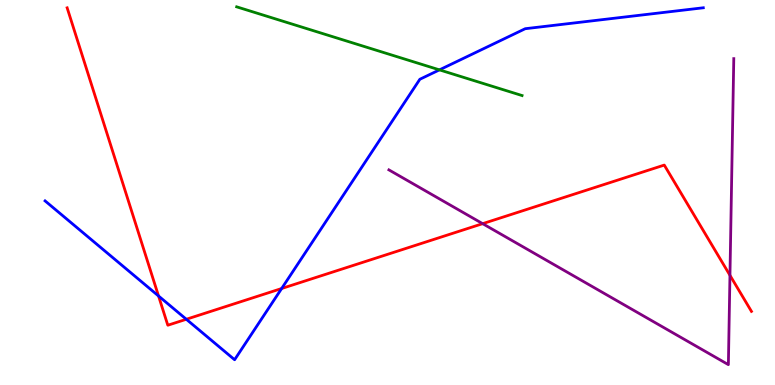[{'lines': ['blue', 'red'], 'intersections': [{'x': 2.05, 'y': 2.31}, {'x': 2.4, 'y': 1.71}, {'x': 3.63, 'y': 2.51}]}, {'lines': ['green', 'red'], 'intersections': []}, {'lines': ['purple', 'red'], 'intersections': [{'x': 6.23, 'y': 4.19}, {'x': 9.42, 'y': 2.85}]}, {'lines': ['blue', 'green'], 'intersections': [{'x': 5.67, 'y': 8.19}]}, {'lines': ['blue', 'purple'], 'intersections': []}, {'lines': ['green', 'purple'], 'intersections': []}]